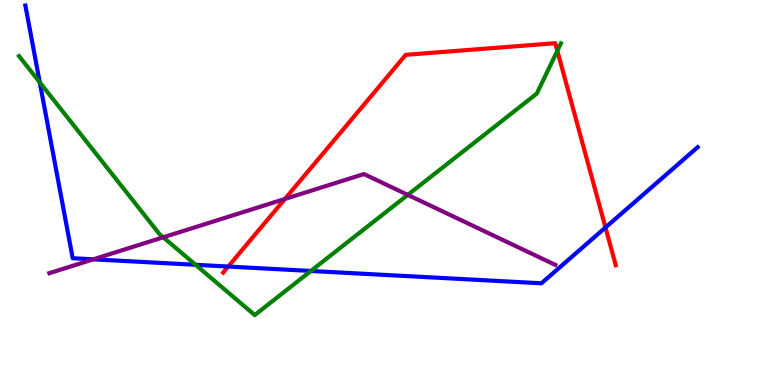[{'lines': ['blue', 'red'], 'intersections': [{'x': 2.95, 'y': 3.08}, {'x': 7.81, 'y': 4.09}]}, {'lines': ['green', 'red'], 'intersections': [{'x': 7.19, 'y': 8.68}]}, {'lines': ['purple', 'red'], 'intersections': [{'x': 3.68, 'y': 4.83}]}, {'lines': ['blue', 'green'], 'intersections': [{'x': 0.513, 'y': 7.86}, {'x': 2.52, 'y': 3.12}, {'x': 4.01, 'y': 2.96}]}, {'lines': ['blue', 'purple'], 'intersections': [{'x': 1.2, 'y': 3.26}]}, {'lines': ['green', 'purple'], 'intersections': [{'x': 2.11, 'y': 3.84}, {'x': 5.26, 'y': 4.94}]}]